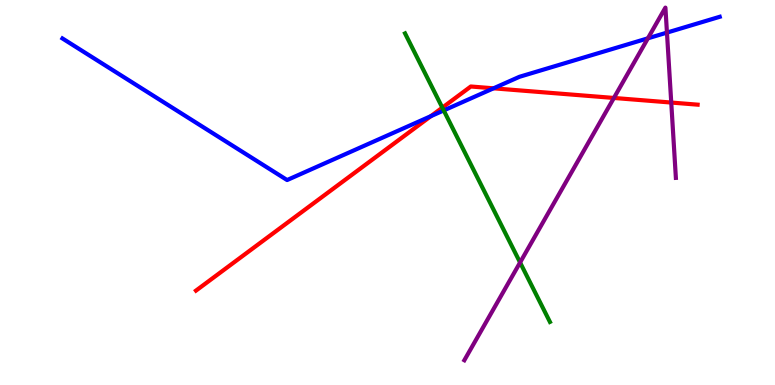[{'lines': ['blue', 'red'], 'intersections': [{'x': 5.56, 'y': 6.98}, {'x': 6.37, 'y': 7.71}]}, {'lines': ['green', 'red'], 'intersections': [{'x': 5.71, 'y': 7.2}]}, {'lines': ['purple', 'red'], 'intersections': [{'x': 7.92, 'y': 7.46}, {'x': 8.66, 'y': 7.34}]}, {'lines': ['blue', 'green'], 'intersections': [{'x': 5.73, 'y': 7.13}]}, {'lines': ['blue', 'purple'], 'intersections': [{'x': 8.36, 'y': 9.0}, {'x': 8.61, 'y': 9.15}]}, {'lines': ['green', 'purple'], 'intersections': [{'x': 6.71, 'y': 3.18}]}]